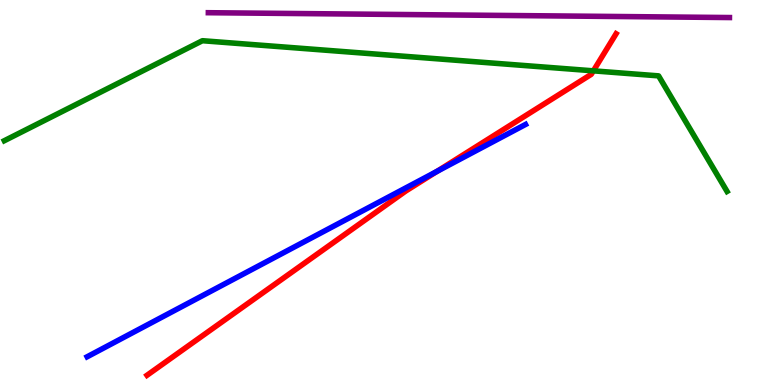[{'lines': ['blue', 'red'], 'intersections': [{'x': 5.64, 'y': 5.55}]}, {'lines': ['green', 'red'], 'intersections': [{'x': 7.66, 'y': 8.16}]}, {'lines': ['purple', 'red'], 'intersections': []}, {'lines': ['blue', 'green'], 'intersections': []}, {'lines': ['blue', 'purple'], 'intersections': []}, {'lines': ['green', 'purple'], 'intersections': []}]